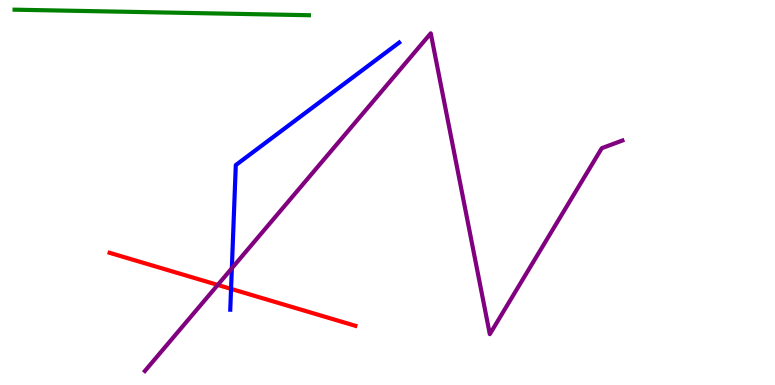[{'lines': ['blue', 'red'], 'intersections': [{'x': 2.98, 'y': 2.5}]}, {'lines': ['green', 'red'], 'intersections': []}, {'lines': ['purple', 'red'], 'intersections': [{'x': 2.81, 'y': 2.6}]}, {'lines': ['blue', 'green'], 'intersections': []}, {'lines': ['blue', 'purple'], 'intersections': [{'x': 2.99, 'y': 3.03}]}, {'lines': ['green', 'purple'], 'intersections': []}]